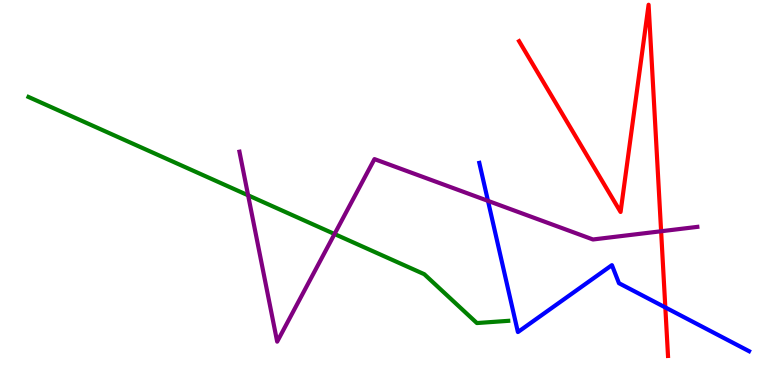[{'lines': ['blue', 'red'], 'intersections': [{'x': 8.58, 'y': 2.01}]}, {'lines': ['green', 'red'], 'intersections': []}, {'lines': ['purple', 'red'], 'intersections': [{'x': 8.53, 'y': 3.99}]}, {'lines': ['blue', 'green'], 'intersections': []}, {'lines': ['blue', 'purple'], 'intersections': [{'x': 6.3, 'y': 4.78}]}, {'lines': ['green', 'purple'], 'intersections': [{'x': 3.2, 'y': 4.93}, {'x': 4.32, 'y': 3.92}]}]